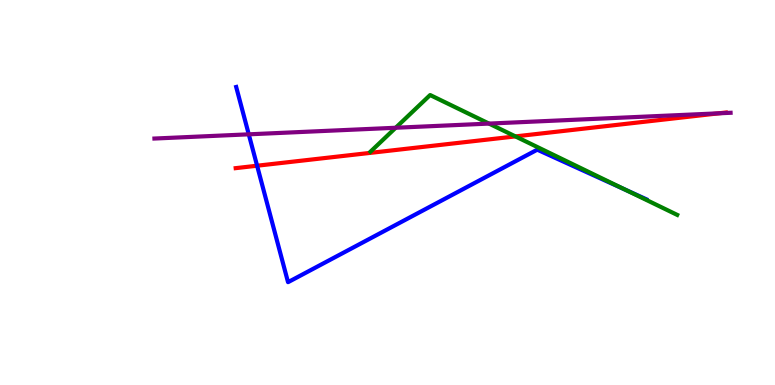[{'lines': ['blue', 'red'], 'intersections': [{'x': 3.32, 'y': 5.7}]}, {'lines': ['green', 'red'], 'intersections': [{'x': 6.65, 'y': 6.46}]}, {'lines': ['purple', 'red'], 'intersections': [{'x': 9.28, 'y': 7.06}]}, {'lines': ['blue', 'green'], 'intersections': [{'x': 8.07, 'y': 5.07}]}, {'lines': ['blue', 'purple'], 'intersections': [{'x': 3.21, 'y': 6.51}]}, {'lines': ['green', 'purple'], 'intersections': [{'x': 5.11, 'y': 6.68}, {'x': 6.31, 'y': 6.79}]}]